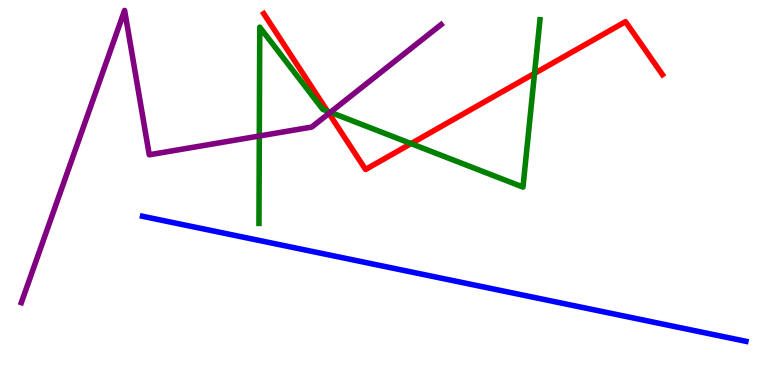[{'lines': ['blue', 'red'], 'intersections': []}, {'lines': ['green', 'red'], 'intersections': [{'x': 4.22, 'y': 7.11}, {'x': 5.3, 'y': 6.27}, {'x': 6.9, 'y': 8.09}]}, {'lines': ['purple', 'red'], 'intersections': [{'x': 4.24, 'y': 7.05}]}, {'lines': ['blue', 'green'], 'intersections': []}, {'lines': ['blue', 'purple'], 'intersections': []}, {'lines': ['green', 'purple'], 'intersections': [{'x': 3.35, 'y': 6.47}, {'x': 4.26, 'y': 7.08}]}]